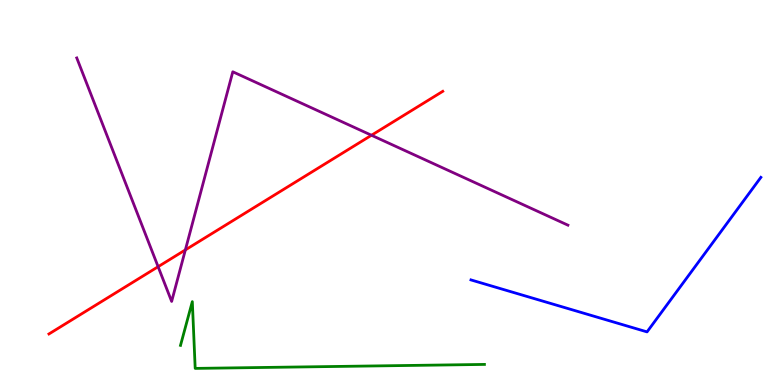[{'lines': ['blue', 'red'], 'intersections': []}, {'lines': ['green', 'red'], 'intersections': []}, {'lines': ['purple', 'red'], 'intersections': [{'x': 2.04, 'y': 3.07}, {'x': 2.39, 'y': 3.51}, {'x': 4.79, 'y': 6.49}]}, {'lines': ['blue', 'green'], 'intersections': []}, {'lines': ['blue', 'purple'], 'intersections': []}, {'lines': ['green', 'purple'], 'intersections': []}]